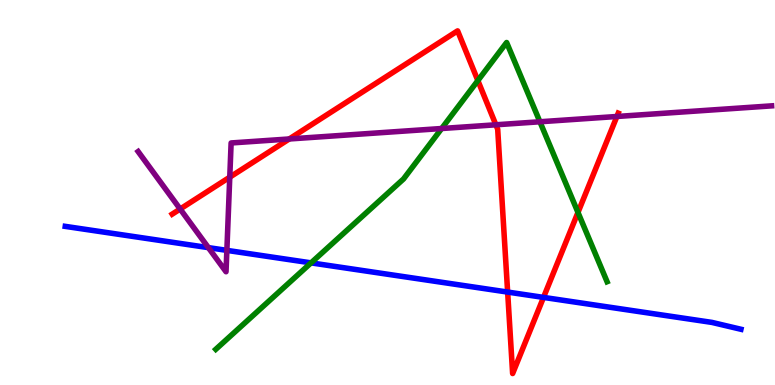[{'lines': ['blue', 'red'], 'intersections': [{'x': 6.55, 'y': 2.41}, {'x': 7.01, 'y': 2.28}]}, {'lines': ['green', 'red'], 'intersections': [{'x': 6.17, 'y': 7.91}, {'x': 7.46, 'y': 4.48}]}, {'lines': ['purple', 'red'], 'intersections': [{'x': 2.32, 'y': 4.57}, {'x': 2.96, 'y': 5.4}, {'x': 3.73, 'y': 6.39}, {'x': 6.4, 'y': 6.76}, {'x': 7.96, 'y': 6.97}]}, {'lines': ['blue', 'green'], 'intersections': [{'x': 4.01, 'y': 3.17}]}, {'lines': ['blue', 'purple'], 'intersections': [{'x': 2.69, 'y': 3.57}, {'x': 2.93, 'y': 3.5}]}, {'lines': ['green', 'purple'], 'intersections': [{'x': 5.7, 'y': 6.66}, {'x': 6.97, 'y': 6.84}]}]